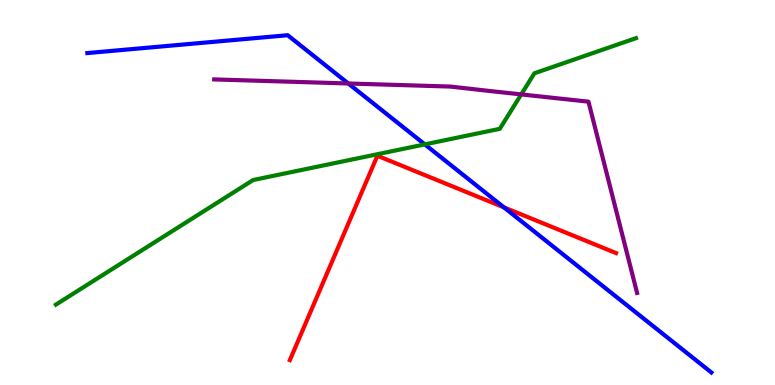[{'lines': ['blue', 'red'], 'intersections': [{'x': 6.5, 'y': 4.61}]}, {'lines': ['green', 'red'], 'intersections': []}, {'lines': ['purple', 'red'], 'intersections': []}, {'lines': ['blue', 'green'], 'intersections': [{'x': 5.48, 'y': 6.25}]}, {'lines': ['blue', 'purple'], 'intersections': [{'x': 4.49, 'y': 7.83}]}, {'lines': ['green', 'purple'], 'intersections': [{'x': 6.73, 'y': 7.55}]}]